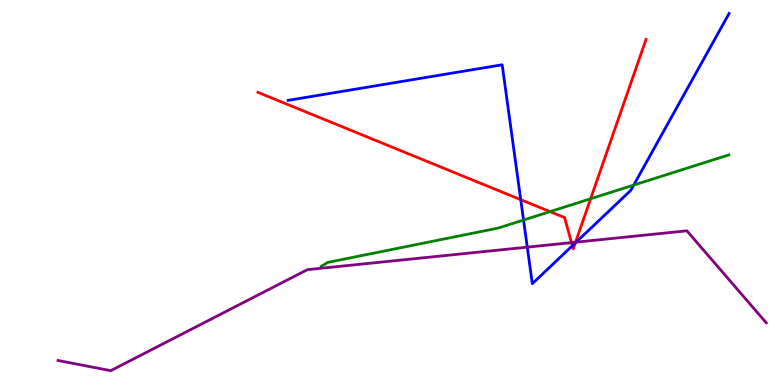[{'lines': ['blue', 'red'], 'intersections': [{'x': 6.72, 'y': 4.81}, {'x': 7.39, 'y': 3.62}, {'x': 7.42, 'y': 3.69}]}, {'lines': ['green', 'red'], 'intersections': [{'x': 7.1, 'y': 4.5}, {'x': 7.62, 'y': 4.84}]}, {'lines': ['purple', 'red'], 'intersections': [{'x': 7.37, 'y': 3.7}, {'x': 7.43, 'y': 3.71}]}, {'lines': ['blue', 'green'], 'intersections': [{'x': 6.76, 'y': 4.28}, {'x': 8.18, 'y': 5.19}]}, {'lines': ['blue', 'purple'], 'intersections': [{'x': 6.8, 'y': 3.58}, {'x': 7.43, 'y': 3.71}]}, {'lines': ['green', 'purple'], 'intersections': []}]